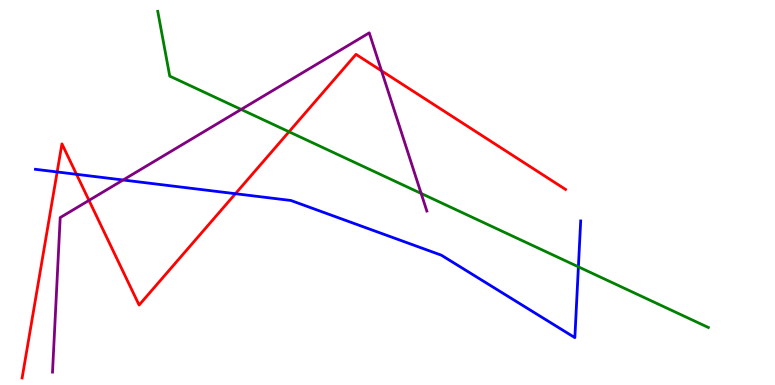[{'lines': ['blue', 'red'], 'intersections': [{'x': 0.738, 'y': 5.53}, {'x': 0.987, 'y': 5.47}, {'x': 3.04, 'y': 4.97}]}, {'lines': ['green', 'red'], 'intersections': [{'x': 3.73, 'y': 6.58}]}, {'lines': ['purple', 'red'], 'intersections': [{'x': 1.15, 'y': 4.8}, {'x': 4.92, 'y': 8.16}]}, {'lines': ['blue', 'green'], 'intersections': [{'x': 7.46, 'y': 3.07}]}, {'lines': ['blue', 'purple'], 'intersections': [{'x': 1.59, 'y': 5.32}]}, {'lines': ['green', 'purple'], 'intersections': [{'x': 3.11, 'y': 7.16}, {'x': 5.43, 'y': 4.98}]}]